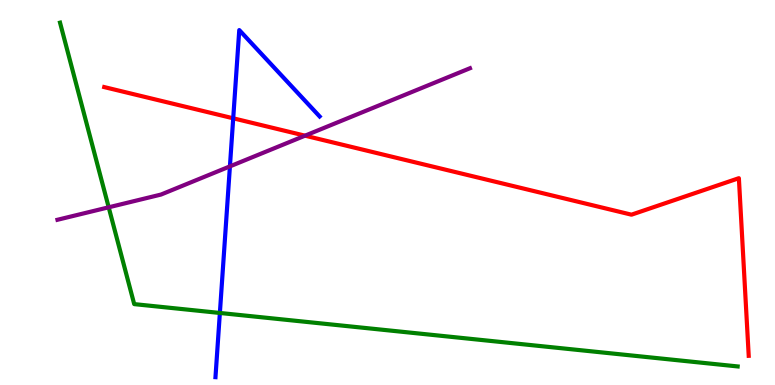[{'lines': ['blue', 'red'], 'intersections': [{'x': 3.01, 'y': 6.93}]}, {'lines': ['green', 'red'], 'intersections': []}, {'lines': ['purple', 'red'], 'intersections': [{'x': 3.94, 'y': 6.48}]}, {'lines': ['blue', 'green'], 'intersections': [{'x': 2.84, 'y': 1.87}]}, {'lines': ['blue', 'purple'], 'intersections': [{'x': 2.97, 'y': 5.68}]}, {'lines': ['green', 'purple'], 'intersections': [{'x': 1.4, 'y': 4.62}]}]